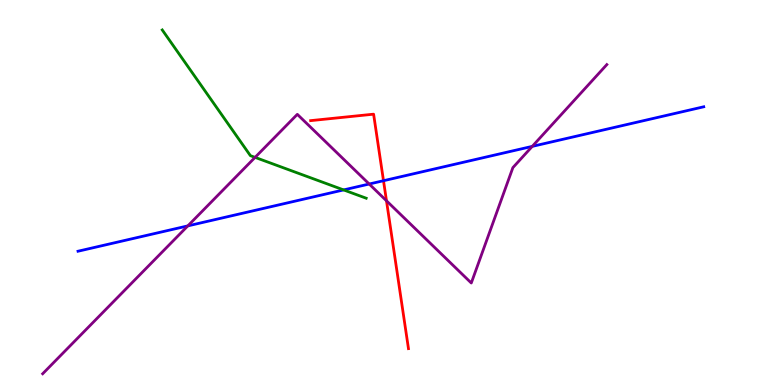[{'lines': ['blue', 'red'], 'intersections': [{'x': 4.95, 'y': 5.31}]}, {'lines': ['green', 'red'], 'intersections': []}, {'lines': ['purple', 'red'], 'intersections': [{'x': 4.99, 'y': 4.78}]}, {'lines': ['blue', 'green'], 'intersections': [{'x': 4.43, 'y': 5.07}]}, {'lines': ['blue', 'purple'], 'intersections': [{'x': 2.42, 'y': 4.13}, {'x': 4.76, 'y': 5.22}, {'x': 6.87, 'y': 6.2}]}, {'lines': ['green', 'purple'], 'intersections': [{'x': 3.29, 'y': 5.91}]}]